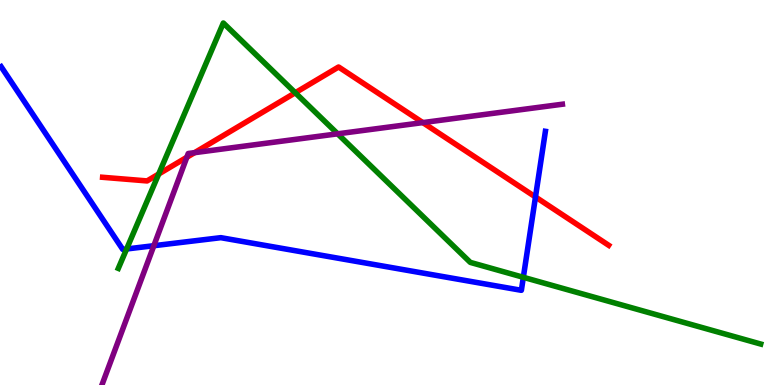[{'lines': ['blue', 'red'], 'intersections': [{'x': 6.91, 'y': 4.88}]}, {'lines': ['green', 'red'], 'intersections': [{'x': 2.05, 'y': 5.48}, {'x': 3.81, 'y': 7.59}]}, {'lines': ['purple', 'red'], 'intersections': [{'x': 2.41, 'y': 5.91}, {'x': 2.51, 'y': 6.03}, {'x': 5.46, 'y': 6.82}]}, {'lines': ['blue', 'green'], 'intersections': [{'x': 1.63, 'y': 3.53}, {'x': 6.75, 'y': 2.8}]}, {'lines': ['blue', 'purple'], 'intersections': [{'x': 1.99, 'y': 3.62}]}, {'lines': ['green', 'purple'], 'intersections': [{'x': 4.36, 'y': 6.52}]}]